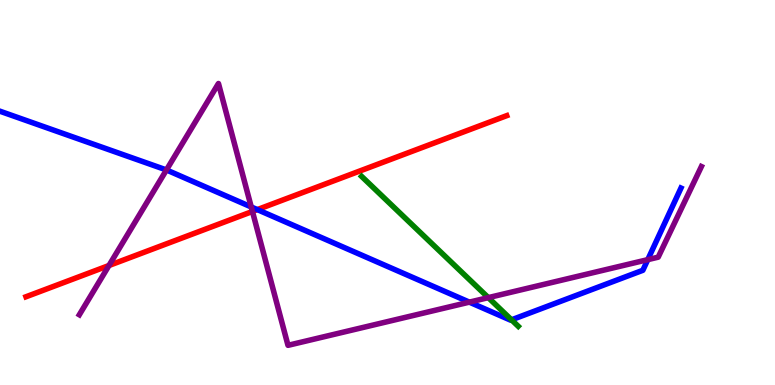[{'lines': ['blue', 'red'], 'intersections': [{'x': 3.32, 'y': 4.56}]}, {'lines': ['green', 'red'], 'intersections': []}, {'lines': ['purple', 'red'], 'intersections': [{'x': 1.41, 'y': 3.1}, {'x': 3.26, 'y': 4.51}]}, {'lines': ['blue', 'green'], 'intersections': [{'x': 6.6, 'y': 1.69}]}, {'lines': ['blue', 'purple'], 'intersections': [{'x': 2.15, 'y': 5.59}, {'x': 3.24, 'y': 4.62}, {'x': 6.06, 'y': 2.15}, {'x': 8.36, 'y': 3.26}]}, {'lines': ['green', 'purple'], 'intersections': [{'x': 6.3, 'y': 2.27}]}]